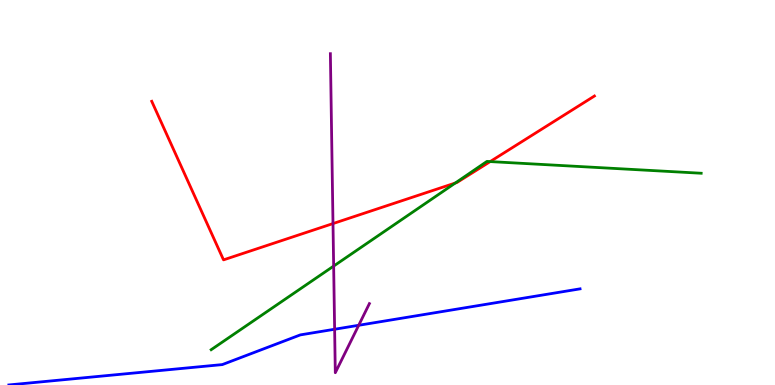[{'lines': ['blue', 'red'], 'intersections': []}, {'lines': ['green', 'red'], 'intersections': [{'x': 5.87, 'y': 5.25}, {'x': 6.32, 'y': 5.8}]}, {'lines': ['purple', 'red'], 'intersections': [{'x': 4.3, 'y': 4.19}]}, {'lines': ['blue', 'green'], 'intersections': []}, {'lines': ['blue', 'purple'], 'intersections': [{'x': 4.32, 'y': 1.45}, {'x': 4.63, 'y': 1.55}]}, {'lines': ['green', 'purple'], 'intersections': [{'x': 4.31, 'y': 3.09}]}]